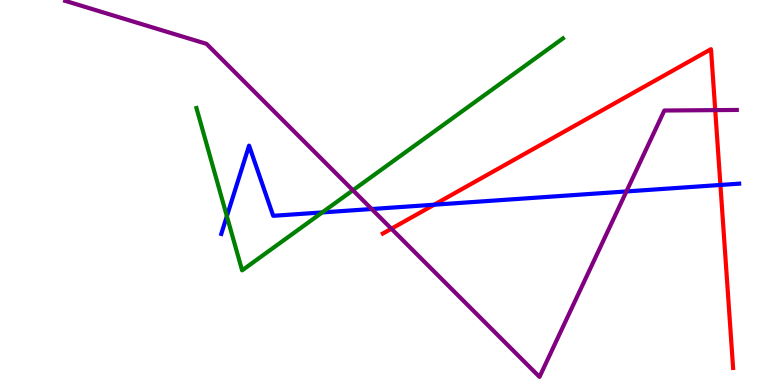[{'lines': ['blue', 'red'], 'intersections': [{'x': 5.6, 'y': 4.68}, {'x': 9.3, 'y': 5.2}]}, {'lines': ['green', 'red'], 'intersections': []}, {'lines': ['purple', 'red'], 'intersections': [{'x': 5.05, 'y': 4.06}, {'x': 9.23, 'y': 7.14}]}, {'lines': ['blue', 'green'], 'intersections': [{'x': 2.93, 'y': 4.38}, {'x': 4.16, 'y': 4.48}]}, {'lines': ['blue', 'purple'], 'intersections': [{'x': 4.8, 'y': 4.57}, {'x': 8.08, 'y': 5.03}]}, {'lines': ['green', 'purple'], 'intersections': [{'x': 4.55, 'y': 5.06}]}]